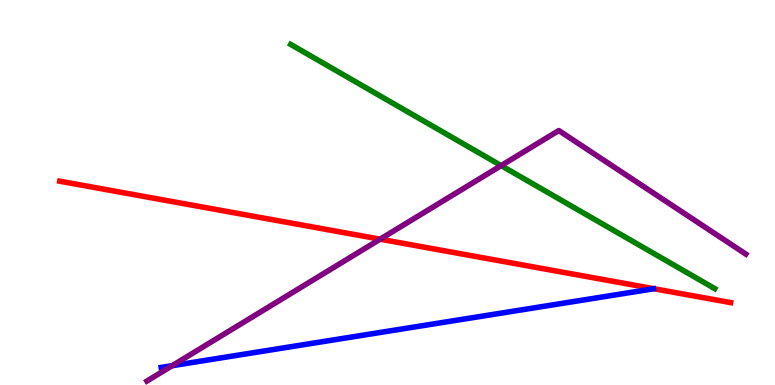[{'lines': ['blue', 'red'], 'intersections': []}, {'lines': ['green', 'red'], 'intersections': []}, {'lines': ['purple', 'red'], 'intersections': [{'x': 4.91, 'y': 3.79}]}, {'lines': ['blue', 'green'], 'intersections': []}, {'lines': ['blue', 'purple'], 'intersections': [{'x': 2.22, 'y': 0.501}]}, {'lines': ['green', 'purple'], 'intersections': [{'x': 6.47, 'y': 5.7}]}]